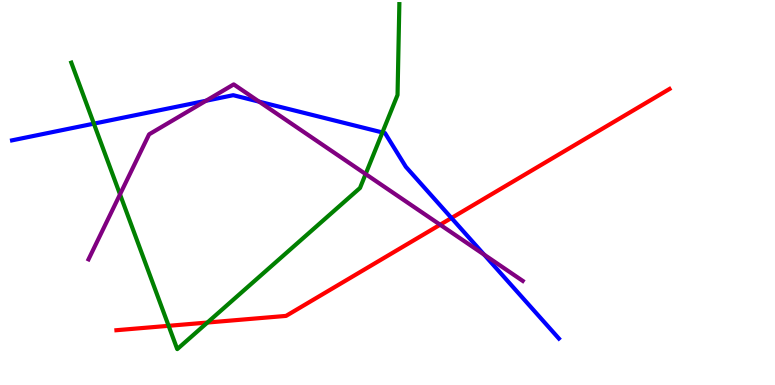[{'lines': ['blue', 'red'], 'intersections': [{'x': 5.83, 'y': 4.34}]}, {'lines': ['green', 'red'], 'intersections': [{'x': 2.18, 'y': 1.54}, {'x': 2.68, 'y': 1.62}]}, {'lines': ['purple', 'red'], 'intersections': [{'x': 5.68, 'y': 4.16}]}, {'lines': ['blue', 'green'], 'intersections': [{'x': 1.21, 'y': 6.79}, {'x': 4.93, 'y': 6.56}]}, {'lines': ['blue', 'purple'], 'intersections': [{'x': 2.66, 'y': 7.38}, {'x': 3.34, 'y': 7.36}, {'x': 6.25, 'y': 3.39}]}, {'lines': ['green', 'purple'], 'intersections': [{'x': 1.55, 'y': 4.95}, {'x': 4.72, 'y': 5.48}]}]